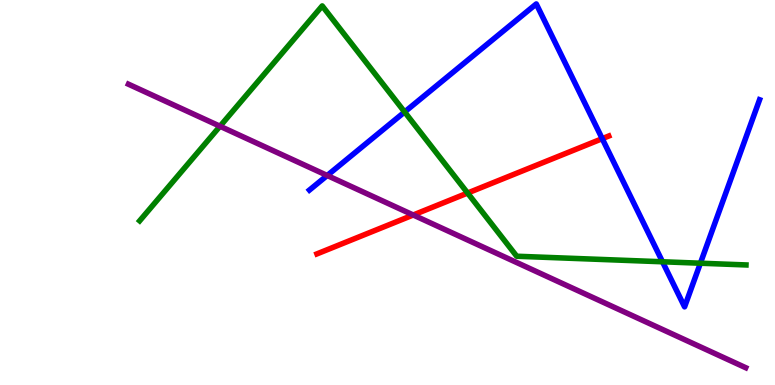[{'lines': ['blue', 'red'], 'intersections': [{'x': 7.77, 'y': 6.4}]}, {'lines': ['green', 'red'], 'intersections': [{'x': 6.03, 'y': 4.99}]}, {'lines': ['purple', 'red'], 'intersections': [{'x': 5.33, 'y': 4.42}]}, {'lines': ['blue', 'green'], 'intersections': [{'x': 5.22, 'y': 7.09}, {'x': 8.55, 'y': 3.2}, {'x': 9.04, 'y': 3.16}]}, {'lines': ['blue', 'purple'], 'intersections': [{'x': 4.22, 'y': 5.44}]}, {'lines': ['green', 'purple'], 'intersections': [{'x': 2.84, 'y': 6.72}]}]